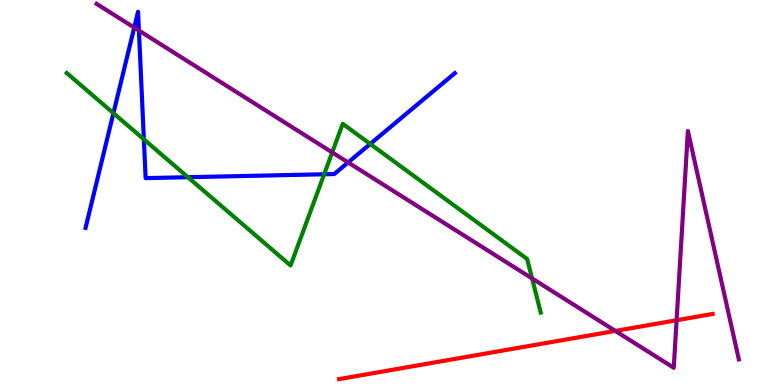[{'lines': ['blue', 'red'], 'intersections': []}, {'lines': ['green', 'red'], 'intersections': []}, {'lines': ['purple', 'red'], 'intersections': [{'x': 7.94, 'y': 1.4}, {'x': 8.73, 'y': 1.68}]}, {'lines': ['blue', 'green'], 'intersections': [{'x': 1.46, 'y': 7.06}, {'x': 1.86, 'y': 6.38}, {'x': 2.42, 'y': 5.4}, {'x': 4.18, 'y': 5.47}, {'x': 4.78, 'y': 6.26}]}, {'lines': ['blue', 'purple'], 'intersections': [{'x': 1.73, 'y': 9.28}, {'x': 1.79, 'y': 9.21}, {'x': 4.49, 'y': 5.78}]}, {'lines': ['green', 'purple'], 'intersections': [{'x': 4.29, 'y': 6.04}, {'x': 6.87, 'y': 2.77}]}]